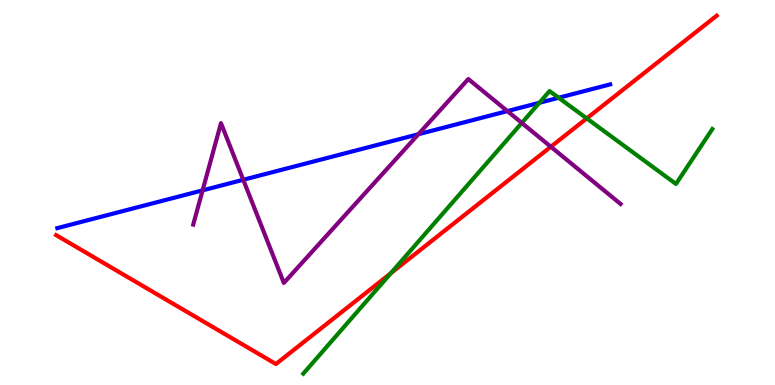[{'lines': ['blue', 'red'], 'intersections': []}, {'lines': ['green', 'red'], 'intersections': [{'x': 5.04, 'y': 2.9}, {'x': 7.57, 'y': 6.92}]}, {'lines': ['purple', 'red'], 'intersections': [{'x': 7.11, 'y': 6.19}]}, {'lines': ['blue', 'green'], 'intersections': [{'x': 6.96, 'y': 7.33}, {'x': 7.21, 'y': 7.46}]}, {'lines': ['blue', 'purple'], 'intersections': [{'x': 2.61, 'y': 5.06}, {'x': 3.14, 'y': 5.33}, {'x': 5.4, 'y': 6.51}, {'x': 6.55, 'y': 7.11}]}, {'lines': ['green', 'purple'], 'intersections': [{'x': 6.73, 'y': 6.81}]}]